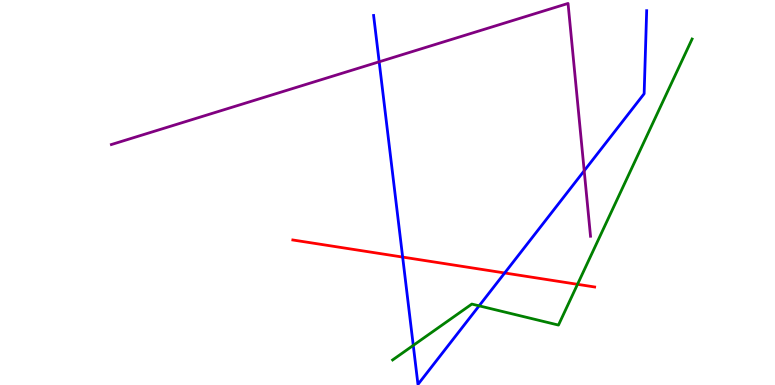[{'lines': ['blue', 'red'], 'intersections': [{'x': 5.2, 'y': 3.32}, {'x': 6.51, 'y': 2.91}]}, {'lines': ['green', 'red'], 'intersections': [{'x': 7.45, 'y': 2.62}]}, {'lines': ['purple', 'red'], 'intersections': []}, {'lines': ['blue', 'green'], 'intersections': [{'x': 5.33, 'y': 1.03}, {'x': 6.18, 'y': 2.06}]}, {'lines': ['blue', 'purple'], 'intersections': [{'x': 4.89, 'y': 8.39}, {'x': 7.54, 'y': 5.56}]}, {'lines': ['green', 'purple'], 'intersections': []}]